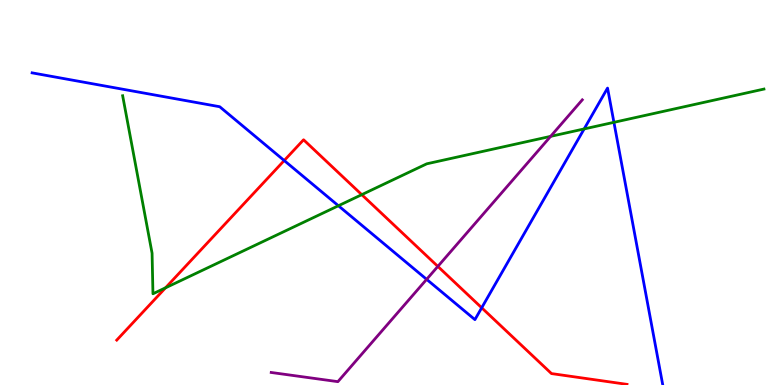[{'lines': ['blue', 'red'], 'intersections': [{'x': 3.67, 'y': 5.83}, {'x': 6.22, 'y': 2.01}]}, {'lines': ['green', 'red'], 'intersections': [{'x': 2.14, 'y': 2.52}, {'x': 4.67, 'y': 4.94}]}, {'lines': ['purple', 'red'], 'intersections': [{'x': 5.65, 'y': 3.08}]}, {'lines': ['blue', 'green'], 'intersections': [{'x': 4.37, 'y': 4.66}, {'x': 7.54, 'y': 6.65}, {'x': 7.92, 'y': 6.82}]}, {'lines': ['blue', 'purple'], 'intersections': [{'x': 5.5, 'y': 2.74}]}, {'lines': ['green', 'purple'], 'intersections': [{'x': 7.1, 'y': 6.46}]}]